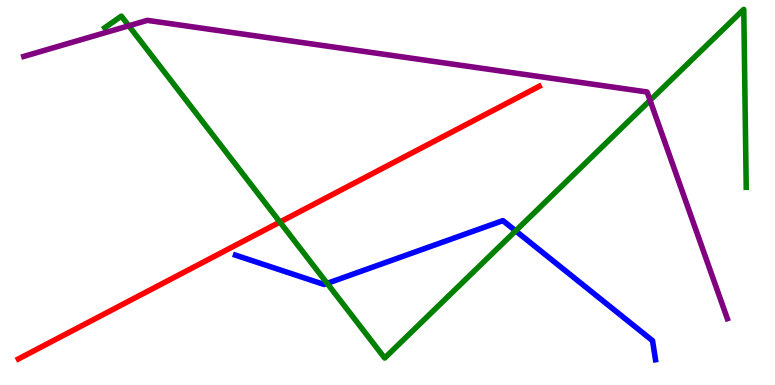[{'lines': ['blue', 'red'], 'intersections': []}, {'lines': ['green', 'red'], 'intersections': [{'x': 3.61, 'y': 4.23}]}, {'lines': ['purple', 'red'], 'intersections': []}, {'lines': ['blue', 'green'], 'intersections': [{'x': 4.22, 'y': 2.64}, {'x': 6.65, 'y': 4.0}]}, {'lines': ['blue', 'purple'], 'intersections': []}, {'lines': ['green', 'purple'], 'intersections': [{'x': 1.66, 'y': 9.33}, {'x': 8.39, 'y': 7.39}]}]